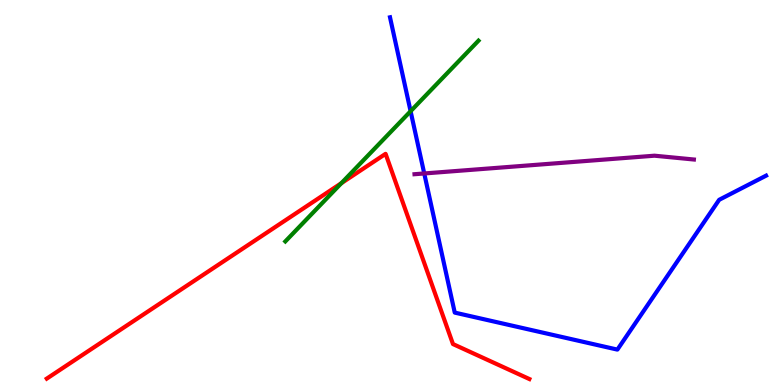[{'lines': ['blue', 'red'], 'intersections': []}, {'lines': ['green', 'red'], 'intersections': [{'x': 4.4, 'y': 5.24}]}, {'lines': ['purple', 'red'], 'intersections': []}, {'lines': ['blue', 'green'], 'intersections': [{'x': 5.3, 'y': 7.11}]}, {'lines': ['blue', 'purple'], 'intersections': [{'x': 5.47, 'y': 5.49}]}, {'lines': ['green', 'purple'], 'intersections': []}]